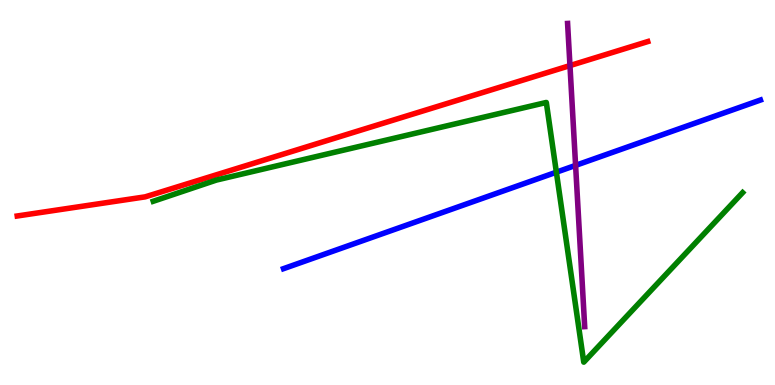[{'lines': ['blue', 'red'], 'intersections': []}, {'lines': ['green', 'red'], 'intersections': []}, {'lines': ['purple', 'red'], 'intersections': [{'x': 7.35, 'y': 8.3}]}, {'lines': ['blue', 'green'], 'intersections': [{'x': 7.18, 'y': 5.53}]}, {'lines': ['blue', 'purple'], 'intersections': [{'x': 7.43, 'y': 5.7}]}, {'lines': ['green', 'purple'], 'intersections': []}]